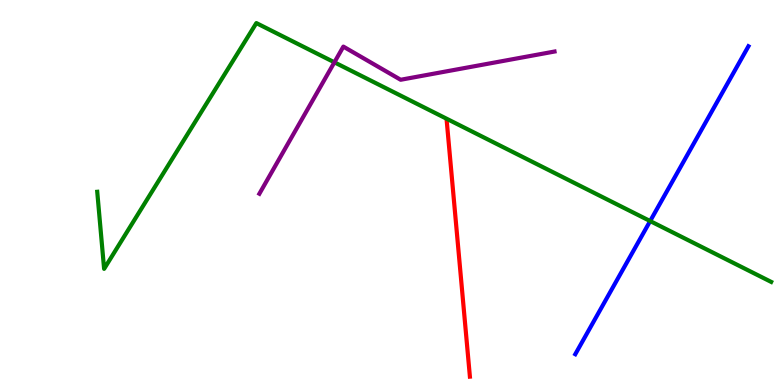[{'lines': ['blue', 'red'], 'intersections': []}, {'lines': ['green', 'red'], 'intersections': []}, {'lines': ['purple', 'red'], 'intersections': []}, {'lines': ['blue', 'green'], 'intersections': [{'x': 8.39, 'y': 4.26}]}, {'lines': ['blue', 'purple'], 'intersections': []}, {'lines': ['green', 'purple'], 'intersections': [{'x': 4.31, 'y': 8.38}]}]